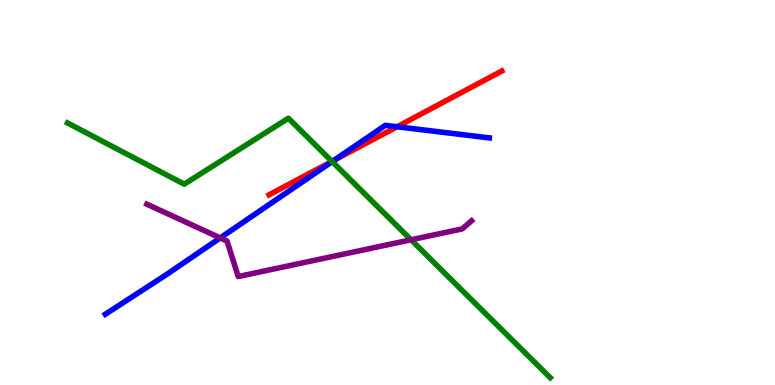[{'lines': ['blue', 'red'], 'intersections': [{'x': 4.31, 'y': 5.84}, {'x': 5.12, 'y': 6.71}]}, {'lines': ['green', 'red'], 'intersections': [{'x': 4.28, 'y': 5.81}]}, {'lines': ['purple', 'red'], 'intersections': []}, {'lines': ['blue', 'green'], 'intersections': [{'x': 4.29, 'y': 5.8}]}, {'lines': ['blue', 'purple'], 'intersections': [{'x': 2.84, 'y': 3.82}]}, {'lines': ['green', 'purple'], 'intersections': [{'x': 5.3, 'y': 3.77}]}]